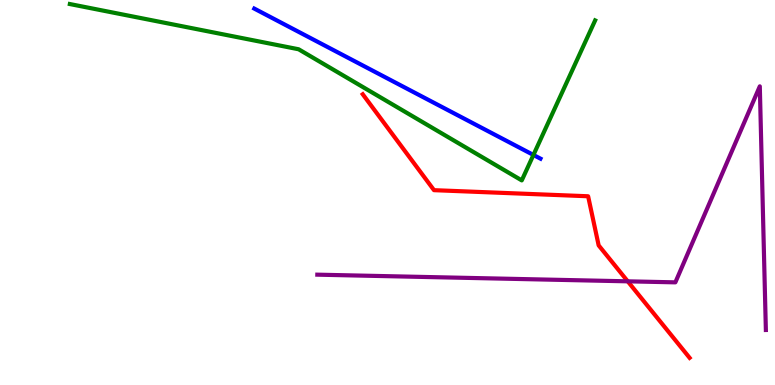[{'lines': ['blue', 'red'], 'intersections': []}, {'lines': ['green', 'red'], 'intersections': []}, {'lines': ['purple', 'red'], 'intersections': [{'x': 8.1, 'y': 2.69}]}, {'lines': ['blue', 'green'], 'intersections': [{'x': 6.88, 'y': 5.98}]}, {'lines': ['blue', 'purple'], 'intersections': []}, {'lines': ['green', 'purple'], 'intersections': []}]